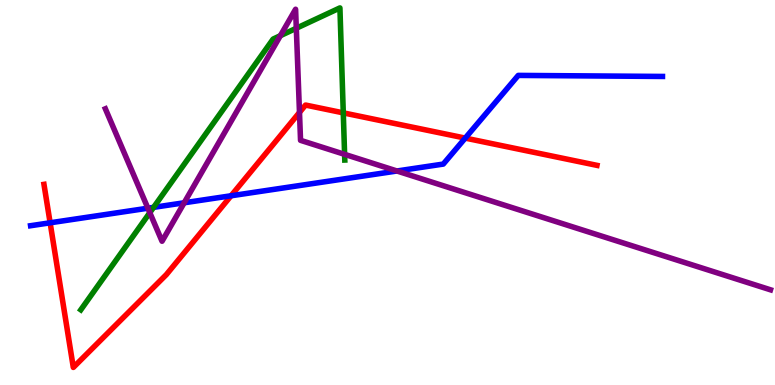[{'lines': ['blue', 'red'], 'intersections': [{'x': 0.647, 'y': 4.21}, {'x': 2.98, 'y': 4.91}, {'x': 6.0, 'y': 6.41}]}, {'lines': ['green', 'red'], 'intersections': [{'x': 4.43, 'y': 7.07}]}, {'lines': ['purple', 'red'], 'intersections': [{'x': 3.86, 'y': 7.08}]}, {'lines': ['blue', 'green'], 'intersections': [{'x': 1.98, 'y': 4.61}]}, {'lines': ['blue', 'purple'], 'intersections': [{'x': 1.91, 'y': 4.59}, {'x': 2.38, 'y': 4.73}, {'x': 5.12, 'y': 5.56}]}, {'lines': ['green', 'purple'], 'intersections': [{'x': 1.93, 'y': 4.48}, {'x': 3.62, 'y': 9.07}, {'x': 3.82, 'y': 9.27}, {'x': 4.45, 'y': 5.99}]}]